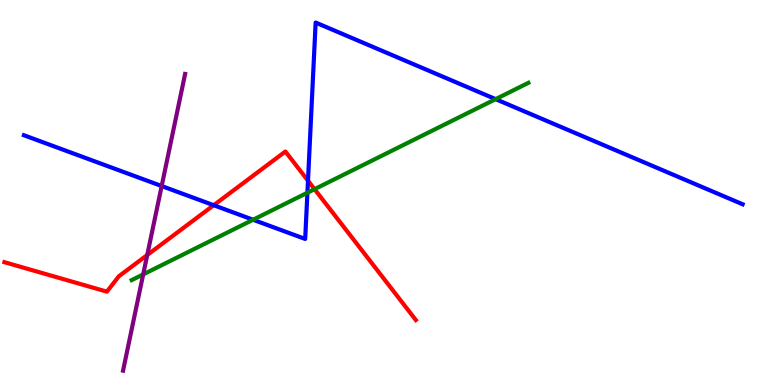[{'lines': ['blue', 'red'], 'intersections': [{'x': 2.76, 'y': 4.67}, {'x': 3.97, 'y': 5.31}]}, {'lines': ['green', 'red'], 'intersections': [{'x': 4.06, 'y': 5.09}]}, {'lines': ['purple', 'red'], 'intersections': [{'x': 1.9, 'y': 3.38}]}, {'lines': ['blue', 'green'], 'intersections': [{'x': 3.27, 'y': 4.29}, {'x': 3.97, 'y': 4.99}, {'x': 6.39, 'y': 7.42}]}, {'lines': ['blue', 'purple'], 'intersections': [{'x': 2.09, 'y': 5.17}]}, {'lines': ['green', 'purple'], 'intersections': [{'x': 1.85, 'y': 2.87}]}]